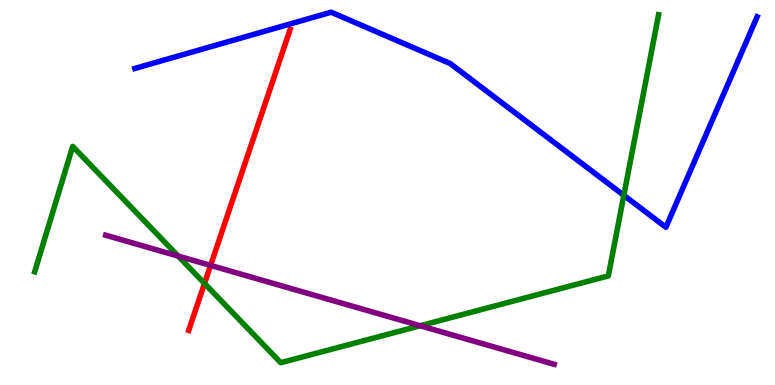[{'lines': ['blue', 'red'], 'intersections': []}, {'lines': ['green', 'red'], 'intersections': [{'x': 2.64, 'y': 2.64}]}, {'lines': ['purple', 'red'], 'intersections': [{'x': 2.72, 'y': 3.11}]}, {'lines': ['blue', 'green'], 'intersections': [{'x': 8.05, 'y': 4.93}]}, {'lines': ['blue', 'purple'], 'intersections': []}, {'lines': ['green', 'purple'], 'intersections': [{'x': 2.3, 'y': 3.35}, {'x': 5.42, 'y': 1.54}]}]